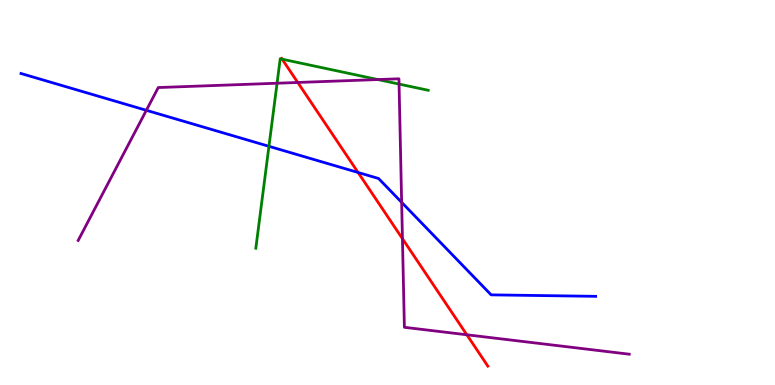[{'lines': ['blue', 'red'], 'intersections': [{'x': 4.62, 'y': 5.52}]}, {'lines': ['green', 'red'], 'intersections': [{'x': 3.64, 'y': 8.46}]}, {'lines': ['purple', 'red'], 'intersections': [{'x': 3.84, 'y': 7.86}, {'x': 5.19, 'y': 3.8}, {'x': 6.02, 'y': 1.3}]}, {'lines': ['blue', 'green'], 'intersections': [{'x': 3.47, 'y': 6.2}]}, {'lines': ['blue', 'purple'], 'intersections': [{'x': 1.89, 'y': 7.13}, {'x': 5.18, 'y': 4.74}]}, {'lines': ['green', 'purple'], 'intersections': [{'x': 3.58, 'y': 7.84}, {'x': 4.88, 'y': 7.93}, {'x': 5.15, 'y': 7.82}]}]